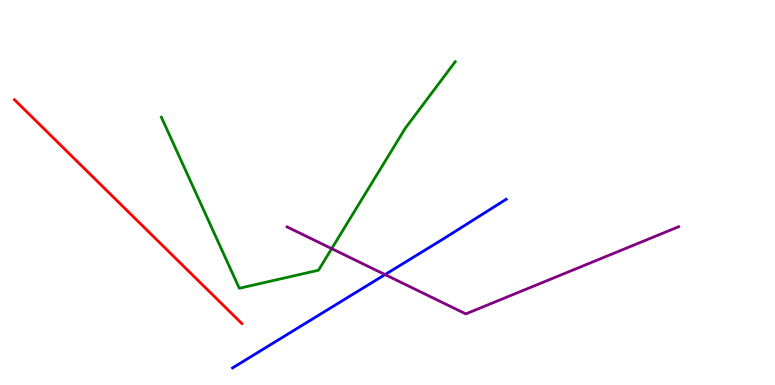[{'lines': ['blue', 'red'], 'intersections': []}, {'lines': ['green', 'red'], 'intersections': []}, {'lines': ['purple', 'red'], 'intersections': []}, {'lines': ['blue', 'green'], 'intersections': []}, {'lines': ['blue', 'purple'], 'intersections': [{'x': 4.97, 'y': 2.87}]}, {'lines': ['green', 'purple'], 'intersections': [{'x': 4.28, 'y': 3.54}]}]